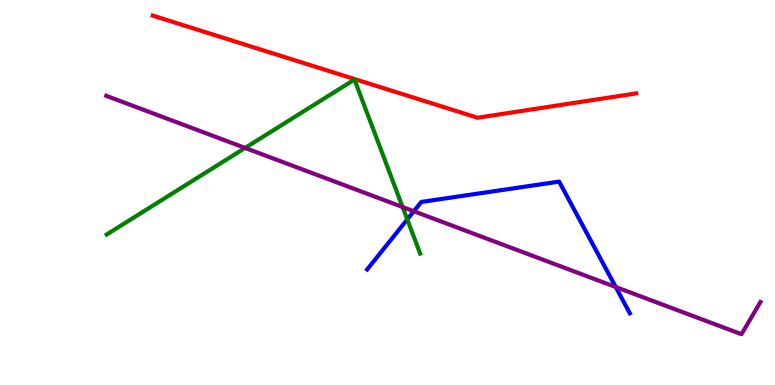[{'lines': ['blue', 'red'], 'intersections': []}, {'lines': ['green', 'red'], 'intersections': []}, {'lines': ['purple', 'red'], 'intersections': []}, {'lines': ['blue', 'green'], 'intersections': [{'x': 5.26, 'y': 4.3}]}, {'lines': ['blue', 'purple'], 'intersections': [{'x': 5.34, 'y': 4.51}, {'x': 7.94, 'y': 2.55}]}, {'lines': ['green', 'purple'], 'intersections': [{'x': 3.16, 'y': 6.16}, {'x': 5.19, 'y': 4.62}]}]